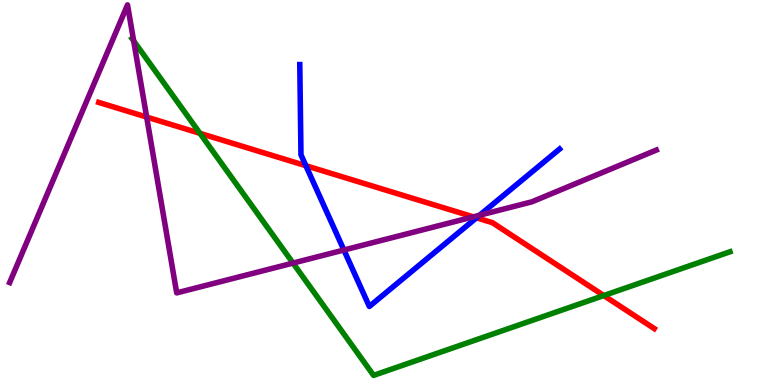[{'lines': ['blue', 'red'], 'intersections': [{'x': 3.95, 'y': 5.7}, {'x': 6.15, 'y': 4.34}]}, {'lines': ['green', 'red'], 'intersections': [{'x': 2.58, 'y': 6.54}, {'x': 7.79, 'y': 2.32}]}, {'lines': ['purple', 'red'], 'intersections': [{'x': 1.89, 'y': 6.96}, {'x': 6.11, 'y': 4.37}]}, {'lines': ['blue', 'green'], 'intersections': []}, {'lines': ['blue', 'purple'], 'intersections': [{'x': 4.44, 'y': 3.51}, {'x': 6.19, 'y': 4.41}]}, {'lines': ['green', 'purple'], 'intersections': [{'x': 1.72, 'y': 8.94}, {'x': 3.78, 'y': 3.17}]}]